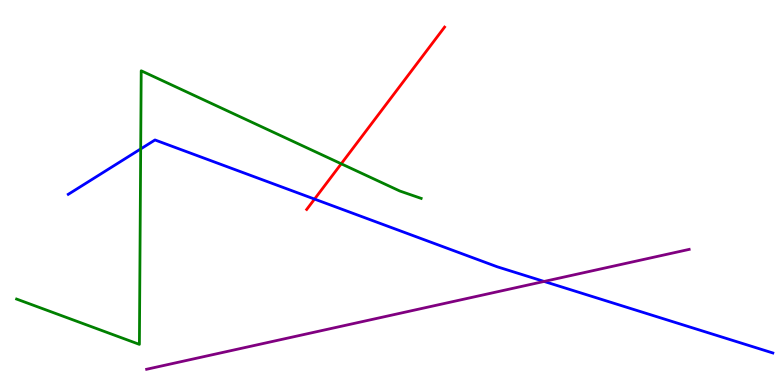[{'lines': ['blue', 'red'], 'intersections': [{'x': 4.06, 'y': 4.83}]}, {'lines': ['green', 'red'], 'intersections': [{'x': 4.4, 'y': 5.75}]}, {'lines': ['purple', 'red'], 'intersections': []}, {'lines': ['blue', 'green'], 'intersections': [{'x': 1.82, 'y': 6.13}]}, {'lines': ['blue', 'purple'], 'intersections': [{'x': 7.02, 'y': 2.69}]}, {'lines': ['green', 'purple'], 'intersections': []}]